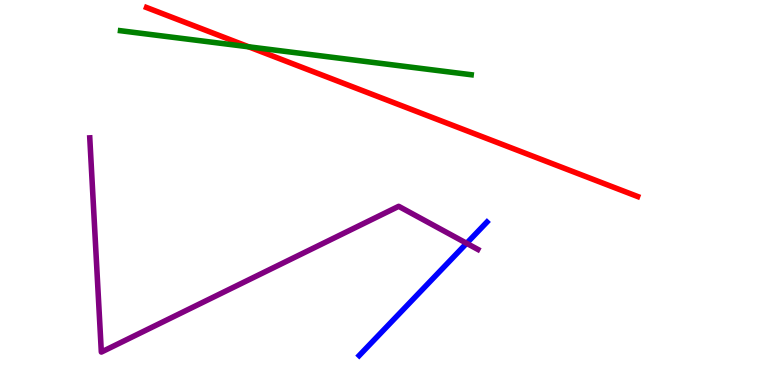[{'lines': ['blue', 'red'], 'intersections': []}, {'lines': ['green', 'red'], 'intersections': [{'x': 3.21, 'y': 8.78}]}, {'lines': ['purple', 'red'], 'intersections': []}, {'lines': ['blue', 'green'], 'intersections': []}, {'lines': ['blue', 'purple'], 'intersections': [{'x': 6.02, 'y': 3.68}]}, {'lines': ['green', 'purple'], 'intersections': []}]